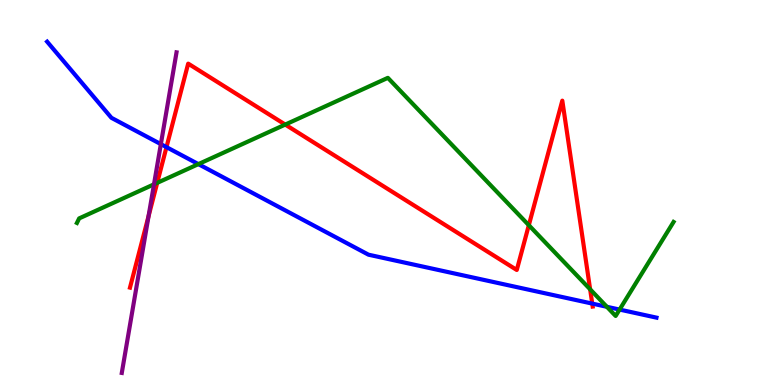[{'lines': ['blue', 'red'], 'intersections': [{'x': 2.15, 'y': 6.18}, {'x': 7.64, 'y': 2.11}]}, {'lines': ['green', 'red'], 'intersections': [{'x': 2.03, 'y': 5.25}, {'x': 3.68, 'y': 6.76}, {'x': 6.82, 'y': 4.15}, {'x': 7.61, 'y': 2.49}]}, {'lines': ['purple', 'red'], 'intersections': [{'x': 1.92, 'y': 4.39}]}, {'lines': ['blue', 'green'], 'intersections': [{'x': 2.56, 'y': 5.74}, {'x': 7.83, 'y': 2.03}, {'x': 7.99, 'y': 1.96}]}, {'lines': ['blue', 'purple'], 'intersections': [{'x': 2.08, 'y': 6.26}]}, {'lines': ['green', 'purple'], 'intersections': [{'x': 1.99, 'y': 5.21}]}]